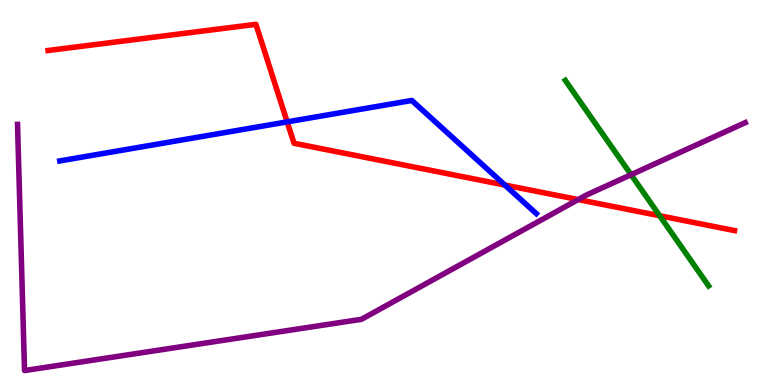[{'lines': ['blue', 'red'], 'intersections': [{'x': 3.71, 'y': 6.83}, {'x': 6.51, 'y': 5.19}]}, {'lines': ['green', 'red'], 'intersections': [{'x': 8.51, 'y': 4.4}]}, {'lines': ['purple', 'red'], 'intersections': [{'x': 7.46, 'y': 4.82}]}, {'lines': ['blue', 'green'], 'intersections': []}, {'lines': ['blue', 'purple'], 'intersections': []}, {'lines': ['green', 'purple'], 'intersections': [{'x': 8.14, 'y': 5.46}]}]